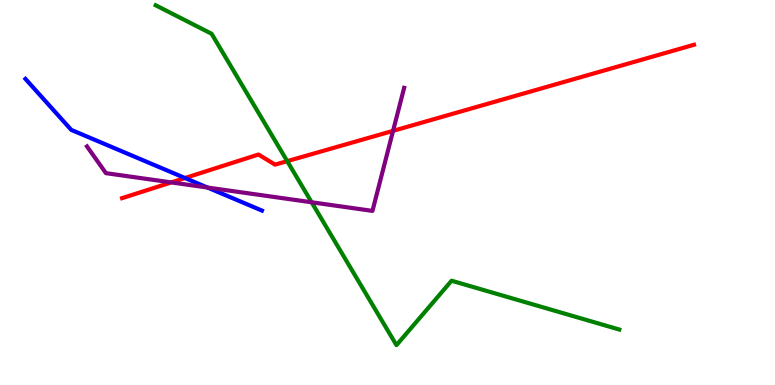[{'lines': ['blue', 'red'], 'intersections': [{'x': 2.39, 'y': 5.38}]}, {'lines': ['green', 'red'], 'intersections': [{'x': 3.71, 'y': 5.81}]}, {'lines': ['purple', 'red'], 'intersections': [{'x': 2.21, 'y': 5.26}, {'x': 5.07, 'y': 6.6}]}, {'lines': ['blue', 'green'], 'intersections': []}, {'lines': ['blue', 'purple'], 'intersections': [{'x': 2.68, 'y': 5.13}]}, {'lines': ['green', 'purple'], 'intersections': [{'x': 4.02, 'y': 4.75}]}]